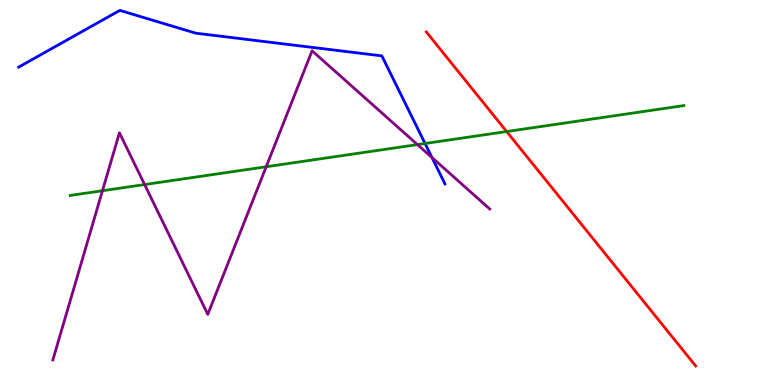[{'lines': ['blue', 'red'], 'intersections': []}, {'lines': ['green', 'red'], 'intersections': [{'x': 6.54, 'y': 6.58}]}, {'lines': ['purple', 'red'], 'intersections': []}, {'lines': ['blue', 'green'], 'intersections': [{'x': 5.48, 'y': 6.27}]}, {'lines': ['blue', 'purple'], 'intersections': [{'x': 5.57, 'y': 5.91}]}, {'lines': ['green', 'purple'], 'intersections': [{'x': 1.32, 'y': 5.05}, {'x': 1.87, 'y': 5.21}, {'x': 3.43, 'y': 5.67}, {'x': 5.39, 'y': 6.24}]}]